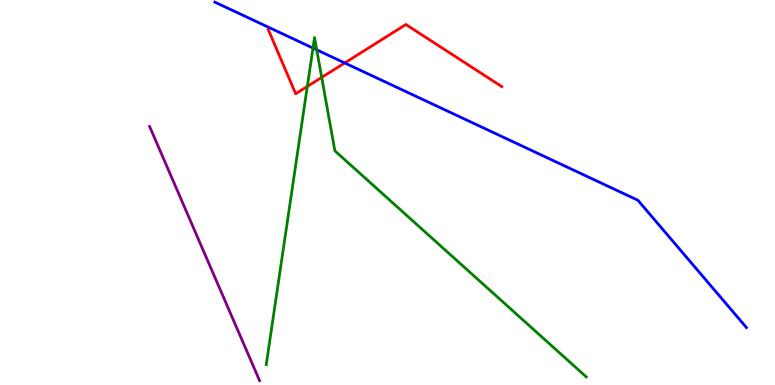[{'lines': ['blue', 'red'], 'intersections': [{'x': 4.45, 'y': 8.37}]}, {'lines': ['green', 'red'], 'intersections': [{'x': 3.97, 'y': 7.75}, {'x': 4.15, 'y': 7.99}]}, {'lines': ['purple', 'red'], 'intersections': []}, {'lines': ['blue', 'green'], 'intersections': [{'x': 4.04, 'y': 8.75}, {'x': 4.09, 'y': 8.71}]}, {'lines': ['blue', 'purple'], 'intersections': []}, {'lines': ['green', 'purple'], 'intersections': []}]